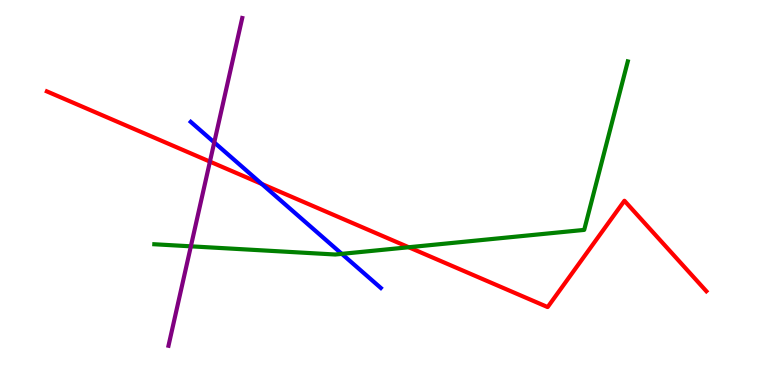[{'lines': ['blue', 'red'], 'intersections': [{'x': 3.38, 'y': 5.22}]}, {'lines': ['green', 'red'], 'intersections': [{'x': 5.27, 'y': 3.58}]}, {'lines': ['purple', 'red'], 'intersections': [{'x': 2.71, 'y': 5.8}]}, {'lines': ['blue', 'green'], 'intersections': [{'x': 4.41, 'y': 3.41}]}, {'lines': ['blue', 'purple'], 'intersections': [{'x': 2.76, 'y': 6.3}]}, {'lines': ['green', 'purple'], 'intersections': [{'x': 2.46, 'y': 3.6}]}]